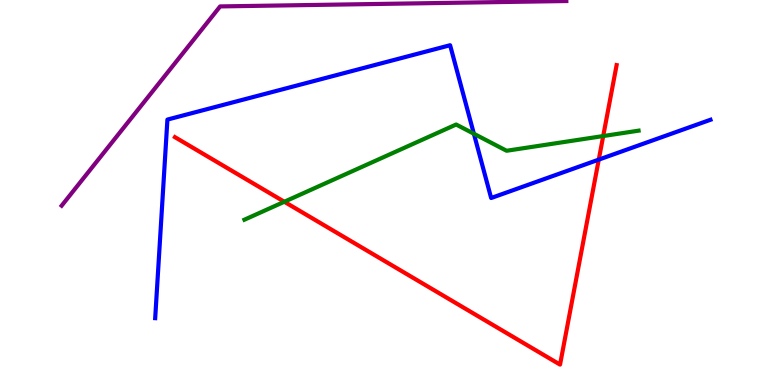[{'lines': ['blue', 'red'], 'intersections': [{'x': 7.73, 'y': 5.85}]}, {'lines': ['green', 'red'], 'intersections': [{'x': 3.67, 'y': 4.76}, {'x': 7.78, 'y': 6.47}]}, {'lines': ['purple', 'red'], 'intersections': []}, {'lines': ['blue', 'green'], 'intersections': [{'x': 6.11, 'y': 6.53}]}, {'lines': ['blue', 'purple'], 'intersections': []}, {'lines': ['green', 'purple'], 'intersections': []}]